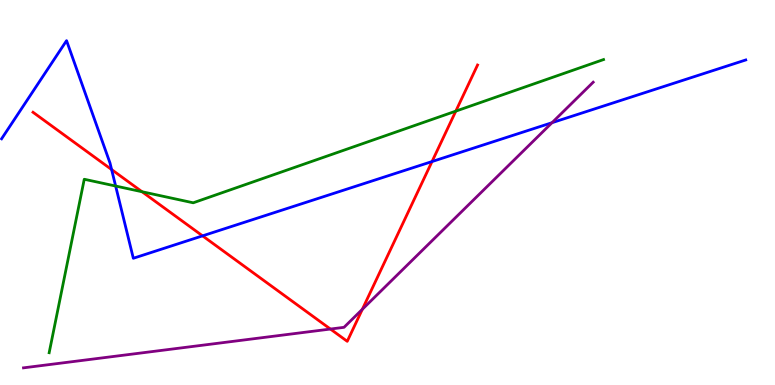[{'lines': ['blue', 'red'], 'intersections': [{'x': 1.44, 'y': 5.6}, {'x': 2.61, 'y': 3.87}, {'x': 5.57, 'y': 5.8}]}, {'lines': ['green', 'red'], 'intersections': [{'x': 1.83, 'y': 5.02}, {'x': 5.88, 'y': 7.11}]}, {'lines': ['purple', 'red'], 'intersections': [{'x': 4.26, 'y': 1.45}, {'x': 4.68, 'y': 1.97}]}, {'lines': ['blue', 'green'], 'intersections': [{'x': 1.49, 'y': 5.17}]}, {'lines': ['blue', 'purple'], 'intersections': [{'x': 7.12, 'y': 6.81}]}, {'lines': ['green', 'purple'], 'intersections': []}]